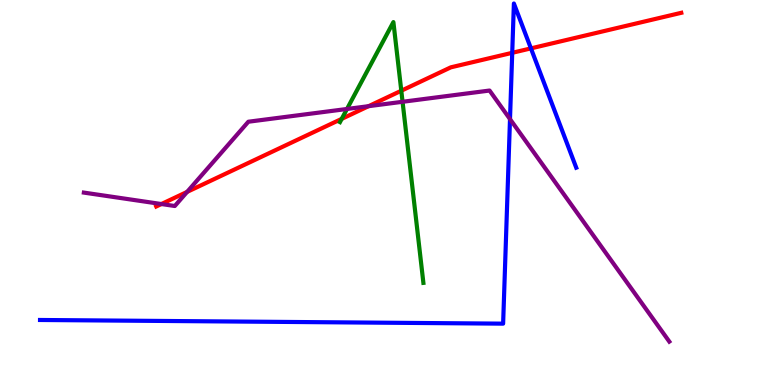[{'lines': ['blue', 'red'], 'intersections': [{'x': 6.61, 'y': 8.63}, {'x': 6.85, 'y': 8.74}]}, {'lines': ['green', 'red'], 'intersections': [{'x': 4.41, 'y': 6.91}, {'x': 5.18, 'y': 7.64}]}, {'lines': ['purple', 'red'], 'intersections': [{'x': 2.08, 'y': 4.7}, {'x': 2.41, 'y': 5.02}, {'x': 4.76, 'y': 7.24}]}, {'lines': ['blue', 'green'], 'intersections': []}, {'lines': ['blue', 'purple'], 'intersections': [{'x': 6.58, 'y': 6.91}]}, {'lines': ['green', 'purple'], 'intersections': [{'x': 4.48, 'y': 7.17}, {'x': 5.19, 'y': 7.36}]}]